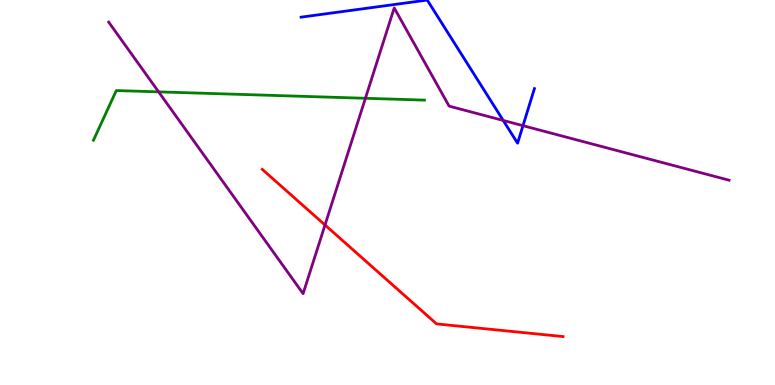[{'lines': ['blue', 'red'], 'intersections': []}, {'lines': ['green', 'red'], 'intersections': []}, {'lines': ['purple', 'red'], 'intersections': [{'x': 4.19, 'y': 4.16}]}, {'lines': ['blue', 'green'], 'intersections': []}, {'lines': ['blue', 'purple'], 'intersections': [{'x': 6.49, 'y': 6.87}, {'x': 6.75, 'y': 6.74}]}, {'lines': ['green', 'purple'], 'intersections': [{'x': 2.05, 'y': 7.61}, {'x': 4.71, 'y': 7.45}]}]